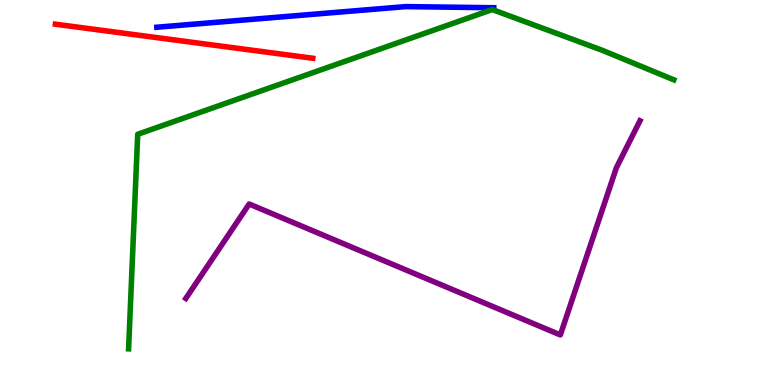[{'lines': ['blue', 'red'], 'intersections': []}, {'lines': ['green', 'red'], 'intersections': []}, {'lines': ['purple', 'red'], 'intersections': []}, {'lines': ['blue', 'green'], 'intersections': []}, {'lines': ['blue', 'purple'], 'intersections': []}, {'lines': ['green', 'purple'], 'intersections': []}]